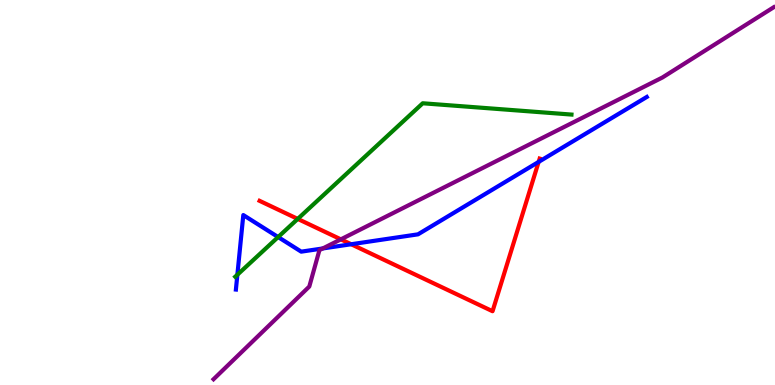[{'lines': ['blue', 'red'], 'intersections': [{'x': 4.53, 'y': 3.66}, {'x': 6.95, 'y': 5.79}]}, {'lines': ['green', 'red'], 'intersections': [{'x': 3.84, 'y': 4.31}]}, {'lines': ['purple', 'red'], 'intersections': [{'x': 4.4, 'y': 3.78}]}, {'lines': ['blue', 'green'], 'intersections': [{'x': 3.06, 'y': 2.86}, {'x': 3.59, 'y': 3.84}]}, {'lines': ['blue', 'purple'], 'intersections': [{'x': 4.16, 'y': 3.55}]}, {'lines': ['green', 'purple'], 'intersections': []}]